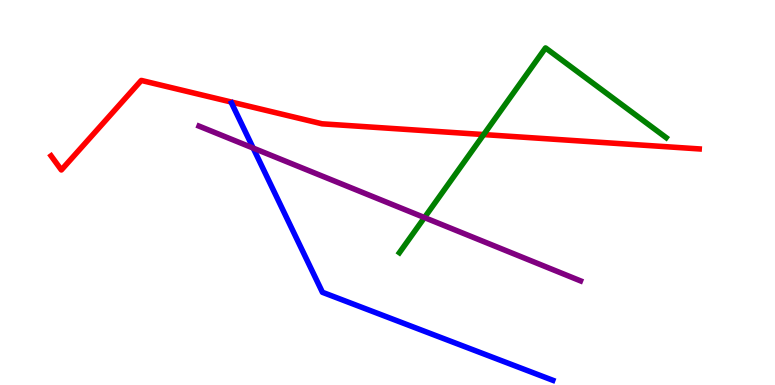[{'lines': ['blue', 'red'], 'intersections': []}, {'lines': ['green', 'red'], 'intersections': [{'x': 6.24, 'y': 6.5}]}, {'lines': ['purple', 'red'], 'intersections': []}, {'lines': ['blue', 'green'], 'intersections': []}, {'lines': ['blue', 'purple'], 'intersections': [{'x': 3.27, 'y': 6.15}]}, {'lines': ['green', 'purple'], 'intersections': [{'x': 5.48, 'y': 4.35}]}]